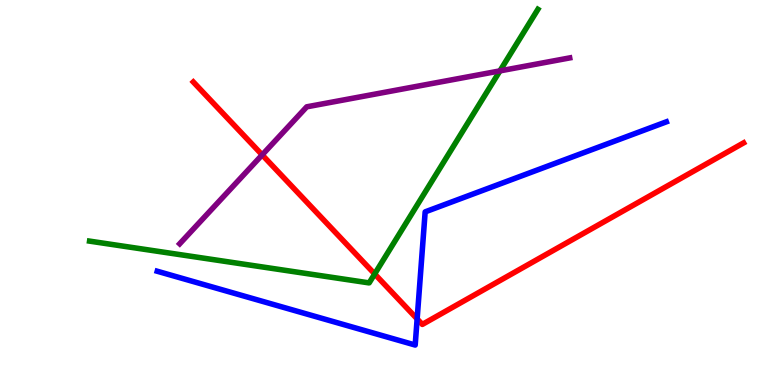[{'lines': ['blue', 'red'], 'intersections': [{'x': 5.38, 'y': 1.72}]}, {'lines': ['green', 'red'], 'intersections': [{'x': 4.83, 'y': 2.88}]}, {'lines': ['purple', 'red'], 'intersections': [{'x': 3.38, 'y': 5.98}]}, {'lines': ['blue', 'green'], 'intersections': []}, {'lines': ['blue', 'purple'], 'intersections': []}, {'lines': ['green', 'purple'], 'intersections': [{'x': 6.45, 'y': 8.16}]}]